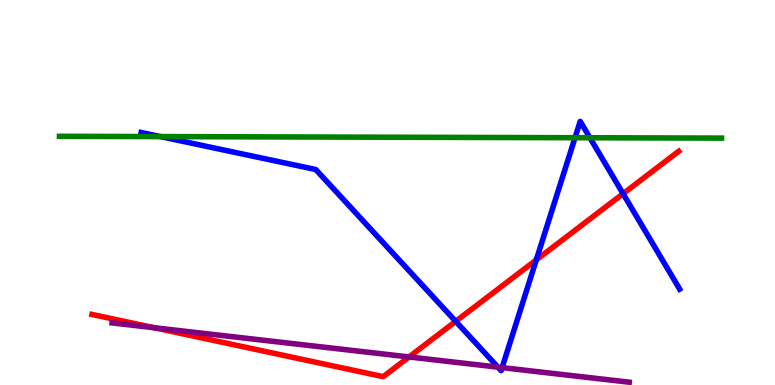[{'lines': ['blue', 'red'], 'intersections': [{'x': 5.88, 'y': 1.65}, {'x': 6.92, 'y': 3.25}, {'x': 8.04, 'y': 4.97}]}, {'lines': ['green', 'red'], 'intersections': []}, {'lines': ['purple', 'red'], 'intersections': [{'x': 1.99, 'y': 1.49}, {'x': 5.28, 'y': 0.729}]}, {'lines': ['blue', 'green'], 'intersections': [{'x': 2.07, 'y': 6.45}, {'x': 7.42, 'y': 6.42}, {'x': 7.61, 'y': 6.42}]}, {'lines': ['blue', 'purple'], 'intersections': [{'x': 6.43, 'y': 0.464}, {'x': 6.48, 'y': 0.451}]}, {'lines': ['green', 'purple'], 'intersections': []}]